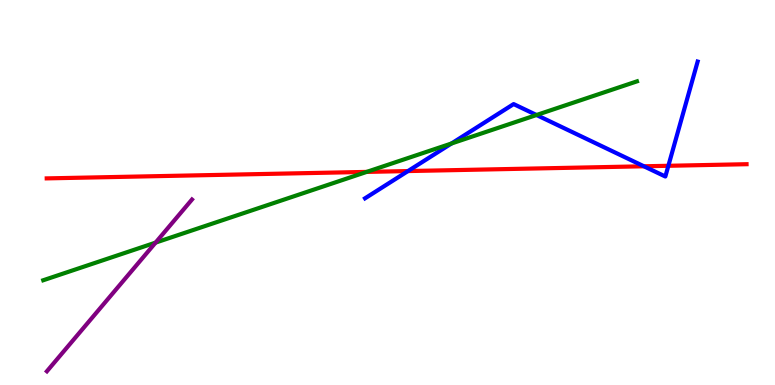[{'lines': ['blue', 'red'], 'intersections': [{'x': 5.26, 'y': 5.56}, {'x': 8.31, 'y': 5.68}, {'x': 8.62, 'y': 5.69}]}, {'lines': ['green', 'red'], 'intersections': [{'x': 4.73, 'y': 5.54}]}, {'lines': ['purple', 'red'], 'intersections': []}, {'lines': ['blue', 'green'], 'intersections': [{'x': 5.83, 'y': 6.27}, {'x': 6.92, 'y': 7.01}]}, {'lines': ['blue', 'purple'], 'intersections': []}, {'lines': ['green', 'purple'], 'intersections': [{'x': 2.01, 'y': 3.7}]}]